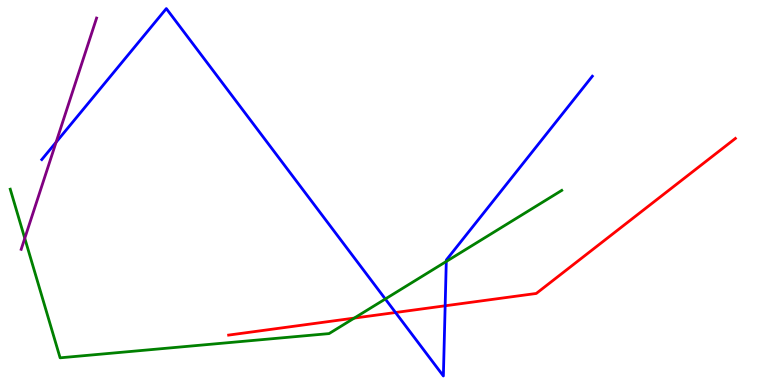[{'lines': ['blue', 'red'], 'intersections': [{'x': 5.1, 'y': 1.88}, {'x': 5.74, 'y': 2.06}]}, {'lines': ['green', 'red'], 'intersections': [{'x': 4.57, 'y': 1.74}]}, {'lines': ['purple', 'red'], 'intersections': []}, {'lines': ['blue', 'green'], 'intersections': [{'x': 4.97, 'y': 2.23}, {'x': 5.76, 'y': 3.21}]}, {'lines': ['blue', 'purple'], 'intersections': [{'x': 0.724, 'y': 6.31}]}, {'lines': ['green', 'purple'], 'intersections': [{'x': 0.32, 'y': 3.81}]}]